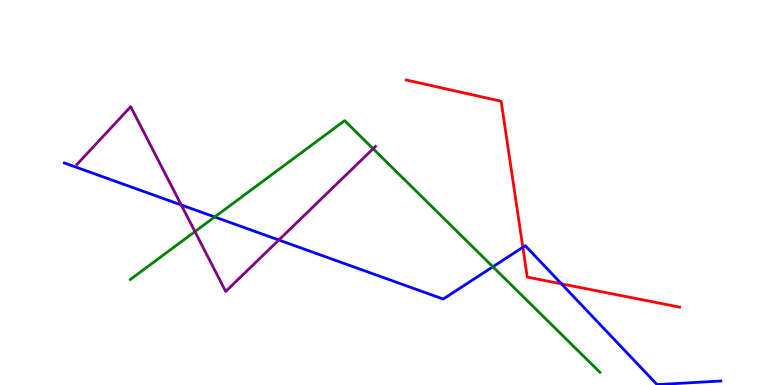[{'lines': ['blue', 'red'], 'intersections': [{'x': 6.75, 'y': 3.58}, {'x': 7.25, 'y': 2.63}]}, {'lines': ['green', 'red'], 'intersections': []}, {'lines': ['purple', 'red'], 'intersections': []}, {'lines': ['blue', 'green'], 'intersections': [{'x': 2.77, 'y': 4.36}, {'x': 6.36, 'y': 3.07}]}, {'lines': ['blue', 'purple'], 'intersections': [{'x': 2.34, 'y': 4.68}, {'x': 3.6, 'y': 3.77}]}, {'lines': ['green', 'purple'], 'intersections': [{'x': 2.52, 'y': 3.98}, {'x': 4.81, 'y': 6.14}]}]